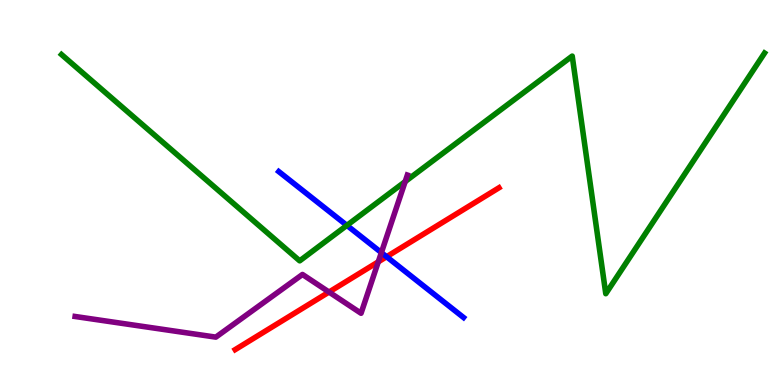[{'lines': ['blue', 'red'], 'intersections': [{'x': 4.99, 'y': 3.33}]}, {'lines': ['green', 'red'], 'intersections': []}, {'lines': ['purple', 'red'], 'intersections': [{'x': 4.25, 'y': 2.41}, {'x': 4.88, 'y': 3.2}]}, {'lines': ['blue', 'green'], 'intersections': [{'x': 4.48, 'y': 4.15}]}, {'lines': ['blue', 'purple'], 'intersections': [{'x': 4.92, 'y': 3.44}]}, {'lines': ['green', 'purple'], 'intersections': [{'x': 5.23, 'y': 5.28}]}]